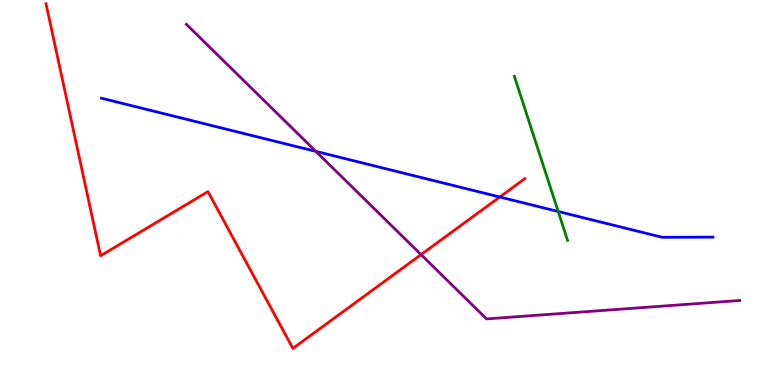[{'lines': ['blue', 'red'], 'intersections': [{'x': 6.45, 'y': 4.88}]}, {'lines': ['green', 'red'], 'intersections': []}, {'lines': ['purple', 'red'], 'intersections': [{'x': 5.43, 'y': 3.39}]}, {'lines': ['blue', 'green'], 'intersections': [{'x': 7.2, 'y': 4.51}]}, {'lines': ['blue', 'purple'], 'intersections': [{'x': 4.08, 'y': 6.07}]}, {'lines': ['green', 'purple'], 'intersections': []}]